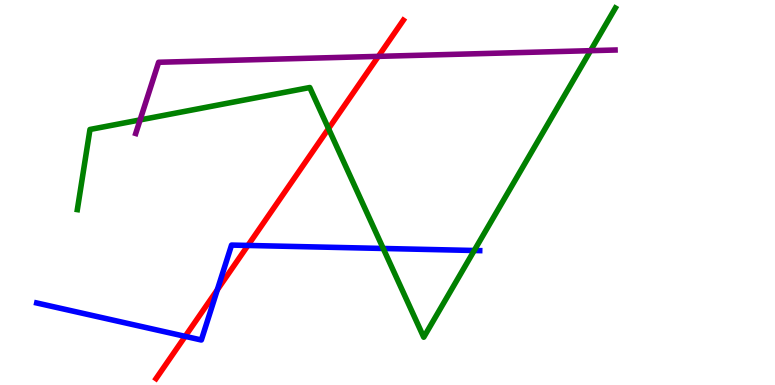[{'lines': ['blue', 'red'], 'intersections': [{'x': 2.39, 'y': 1.26}, {'x': 2.8, 'y': 2.47}, {'x': 3.2, 'y': 3.62}]}, {'lines': ['green', 'red'], 'intersections': [{'x': 4.24, 'y': 6.66}]}, {'lines': ['purple', 'red'], 'intersections': [{'x': 4.88, 'y': 8.54}]}, {'lines': ['blue', 'green'], 'intersections': [{'x': 4.94, 'y': 3.55}, {'x': 6.12, 'y': 3.49}]}, {'lines': ['blue', 'purple'], 'intersections': []}, {'lines': ['green', 'purple'], 'intersections': [{'x': 1.81, 'y': 6.89}, {'x': 7.62, 'y': 8.68}]}]